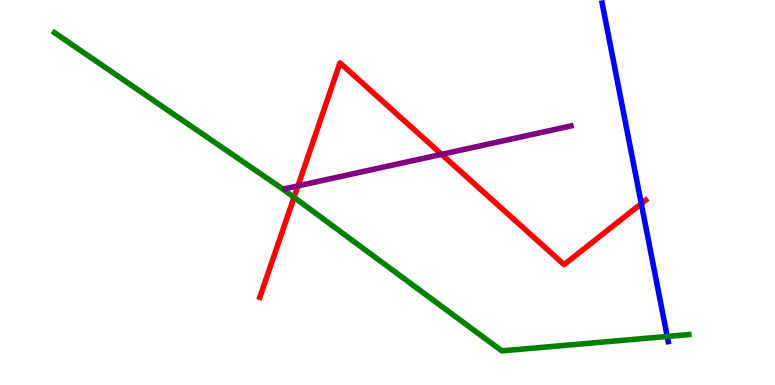[{'lines': ['blue', 'red'], 'intersections': [{'x': 8.27, 'y': 4.71}]}, {'lines': ['green', 'red'], 'intersections': [{'x': 3.79, 'y': 4.87}]}, {'lines': ['purple', 'red'], 'intersections': [{'x': 3.84, 'y': 5.17}, {'x': 5.7, 'y': 5.99}]}, {'lines': ['blue', 'green'], 'intersections': [{'x': 8.61, 'y': 1.26}]}, {'lines': ['blue', 'purple'], 'intersections': []}, {'lines': ['green', 'purple'], 'intersections': []}]